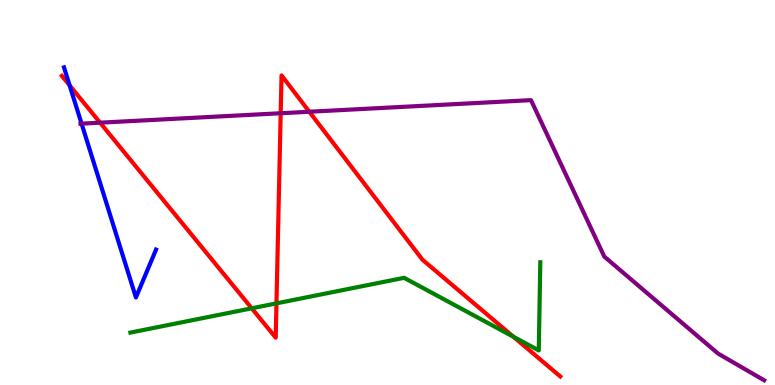[{'lines': ['blue', 'red'], 'intersections': [{'x': 0.898, 'y': 7.78}]}, {'lines': ['green', 'red'], 'intersections': [{'x': 3.25, 'y': 1.99}, {'x': 3.57, 'y': 2.12}, {'x': 6.62, 'y': 1.25}]}, {'lines': ['purple', 'red'], 'intersections': [{'x': 1.29, 'y': 6.81}, {'x': 3.62, 'y': 7.06}, {'x': 3.99, 'y': 7.1}]}, {'lines': ['blue', 'green'], 'intersections': []}, {'lines': ['blue', 'purple'], 'intersections': [{'x': 1.05, 'y': 6.79}]}, {'lines': ['green', 'purple'], 'intersections': []}]